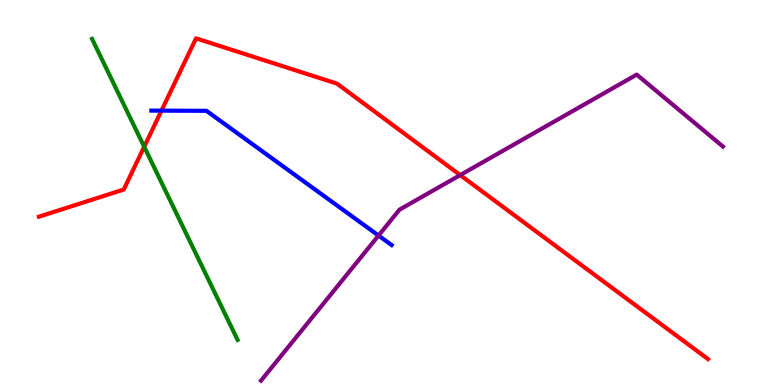[{'lines': ['blue', 'red'], 'intersections': [{'x': 2.08, 'y': 7.13}]}, {'lines': ['green', 'red'], 'intersections': [{'x': 1.86, 'y': 6.19}]}, {'lines': ['purple', 'red'], 'intersections': [{'x': 5.94, 'y': 5.45}]}, {'lines': ['blue', 'green'], 'intersections': []}, {'lines': ['blue', 'purple'], 'intersections': [{'x': 4.88, 'y': 3.88}]}, {'lines': ['green', 'purple'], 'intersections': []}]